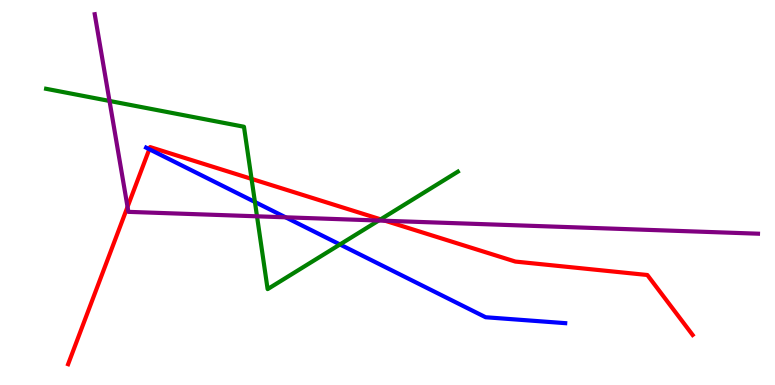[{'lines': ['blue', 'red'], 'intersections': [{'x': 1.93, 'y': 6.12}]}, {'lines': ['green', 'red'], 'intersections': [{'x': 3.25, 'y': 5.35}, {'x': 4.91, 'y': 4.3}]}, {'lines': ['purple', 'red'], 'intersections': [{'x': 1.65, 'y': 4.63}, {'x': 4.97, 'y': 4.27}]}, {'lines': ['blue', 'green'], 'intersections': [{'x': 3.29, 'y': 4.75}, {'x': 4.39, 'y': 3.65}]}, {'lines': ['blue', 'purple'], 'intersections': [{'x': 3.69, 'y': 4.36}]}, {'lines': ['green', 'purple'], 'intersections': [{'x': 1.41, 'y': 7.38}, {'x': 3.32, 'y': 4.38}, {'x': 4.89, 'y': 4.27}]}]